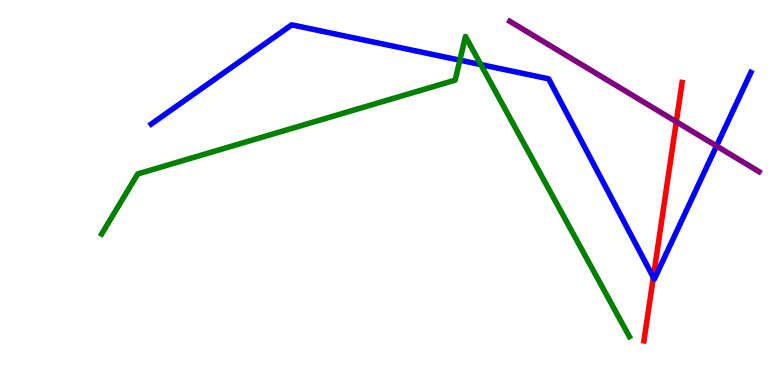[{'lines': ['blue', 'red'], 'intersections': [{'x': 8.43, 'y': 2.8}]}, {'lines': ['green', 'red'], 'intersections': []}, {'lines': ['purple', 'red'], 'intersections': [{'x': 8.73, 'y': 6.84}]}, {'lines': ['blue', 'green'], 'intersections': [{'x': 5.93, 'y': 8.44}, {'x': 6.2, 'y': 8.32}]}, {'lines': ['blue', 'purple'], 'intersections': [{'x': 9.25, 'y': 6.21}]}, {'lines': ['green', 'purple'], 'intersections': []}]